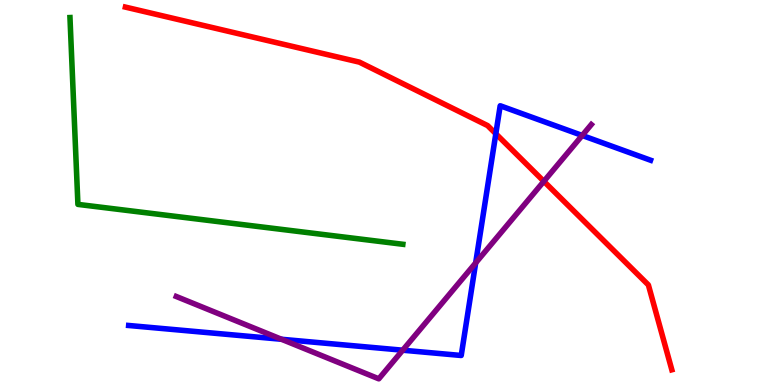[{'lines': ['blue', 'red'], 'intersections': [{'x': 6.4, 'y': 6.53}]}, {'lines': ['green', 'red'], 'intersections': []}, {'lines': ['purple', 'red'], 'intersections': [{'x': 7.02, 'y': 5.29}]}, {'lines': ['blue', 'green'], 'intersections': []}, {'lines': ['blue', 'purple'], 'intersections': [{'x': 3.63, 'y': 1.19}, {'x': 5.2, 'y': 0.904}, {'x': 6.14, 'y': 3.17}, {'x': 7.51, 'y': 6.48}]}, {'lines': ['green', 'purple'], 'intersections': []}]